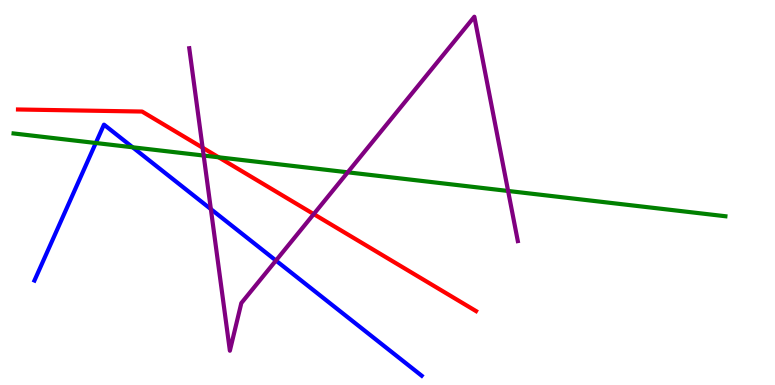[{'lines': ['blue', 'red'], 'intersections': []}, {'lines': ['green', 'red'], 'intersections': [{'x': 2.82, 'y': 5.91}]}, {'lines': ['purple', 'red'], 'intersections': [{'x': 2.61, 'y': 6.16}, {'x': 4.05, 'y': 4.44}]}, {'lines': ['blue', 'green'], 'intersections': [{'x': 1.24, 'y': 6.29}, {'x': 1.71, 'y': 6.17}]}, {'lines': ['blue', 'purple'], 'intersections': [{'x': 2.72, 'y': 4.57}, {'x': 3.56, 'y': 3.23}]}, {'lines': ['green', 'purple'], 'intersections': [{'x': 2.63, 'y': 5.96}, {'x': 4.49, 'y': 5.52}, {'x': 6.56, 'y': 5.04}]}]